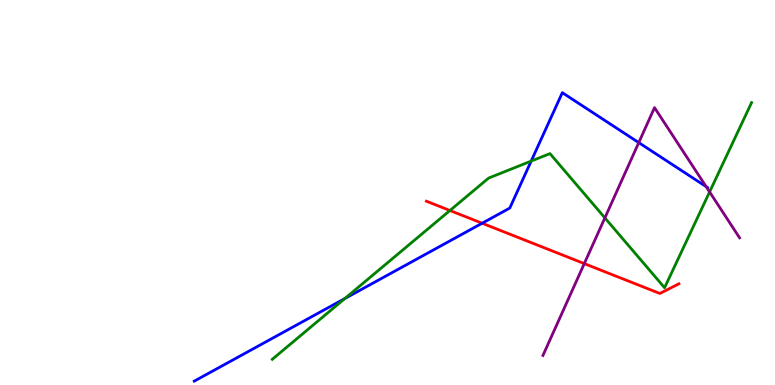[{'lines': ['blue', 'red'], 'intersections': [{'x': 6.22, 'y': 4.2}]}, {'lines': ['green', 'red'], 'intersections': [{'x': 5.81, 'y': 4.53}]}, {'lines': ['purple', 'red'], 'intersections': [{'x': 7.54, 'y': 3.15}]}, {'lines': ['blue', 'green'], 'intersections': [{'x': 4.45, 'y': 2.24}, {'x': 6.85, 'y': 5.82}]}, {'lines': ['blue', 'purple'], 'intersections': [{'x': 8.24, 'y': 6.3}, {'x': 9.11, 'y': 5.15}]}, {'lines': ['green', 'purple'], 'intersections': [{'x': 7.8, 'y': 4.34}, {'x': 9.16, 'y': 5.01}]}]